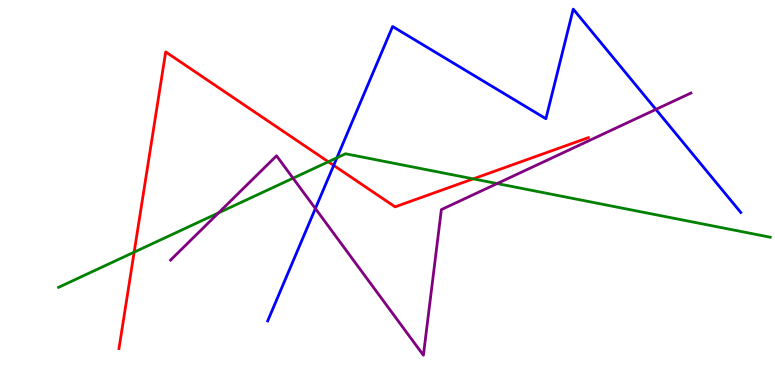[{'lines': ['blue', 'red'], 'intersections': [{'x': 4.31, 'y': 5.7}]}, {'lines': ['green', 'red'], 'intersections': [{'x': 1.73, 'y': 3.45}, {'x': 4.24, 'y': 5.8}, {'x': 6.11, 'y': 5.35}]}, {'lines': ['purple', 'red'], 'intersections': []}, {'lines': ['blue', 'green'], 'intersections': [{'x': 4.35, 'y': 5.9}]}, {'lines': ['blue', 'purple'], 'intersections': [{'x': 4.07, 'y': 4.58}, {'x': 8.46, 'y': 7.16}]}, {'lines': ['green', 'purple'], 'intersections': [{'x': 2.82, 'y': 4.47}, {'x': 3.78, 'y': 5.37}, {'x': 6.41, 'y': 5.23}]}]